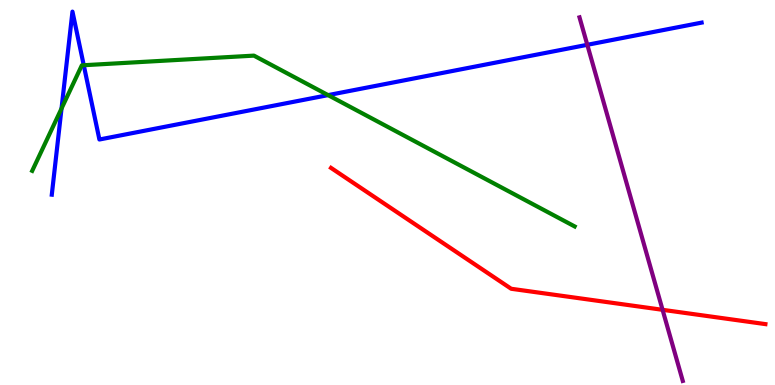[{'lines': ['blue', 'red'], 'intersections': []}, {'lines': ['green', 'red'], 'intersections': []}, {'lines': ['purple', 'red'], 'intersections': [{'x': 8.55, 'y': 1.95}]}, {'lines': ['blue', 'green'], 'intersections': [{'x': 0.794, 'y': 7.18}, {'x': 1.08, 'y': 8.31}, {'x': 4.23, 'y': 7.53}]}, {'lines': ['blue', 'purple'], 'intersections': [{'x': 7.58, 'y': 8.84}]}, {'lines': ['green', 'purple'], 'intersections': []}]